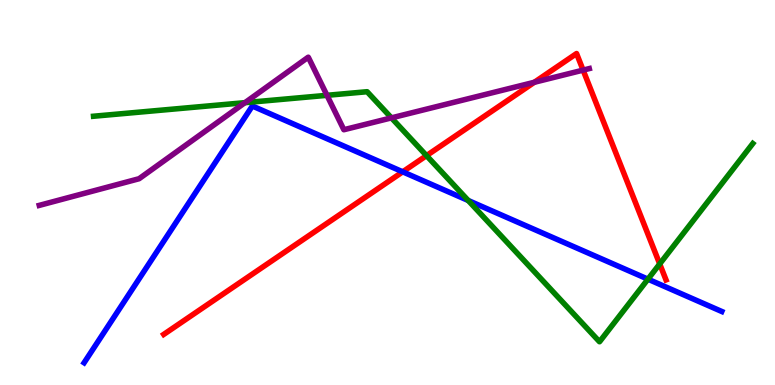[{'lines': ['blue', 'red'], 'intersections': [{'x': 5.2, 'y': 5.54}]}, {'lines': ['green', 'red'], 'intersections': [{'x': 5.5, 'y': 5.96}, {'x': 8.51, 'y': 3.14}]}, {'lines': ['purple', 'red'], 'intersections': [{'x': 6.89, 'y': 7.86}, {'x': 7.52, 'y': 8.18}]}, {'lines': ['blue', 'green'], 'intersections': [{'x': 6.04, 'y': 4.79}, {'x': 8.36, 'y': 2.75}]}, {'lines': ['blue', 'purple'], 'intersections': []}, {'lines': ['green', 'purple'], 'intersections': [{'x': 3.16, 'y': 7.33}, {'x': 4.22, 'y': 7.52}, {'x': 5.05, 'y': 6.94}]}]